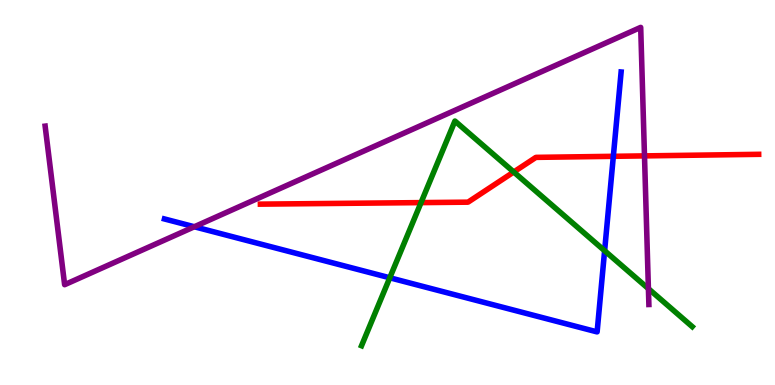[{'lines': ['blue', 'red'], 'intersections': [{'x': 7.91, 'y': 5.94}]}, {'lines': ['green', 'red'], 'intersections': [{'x': 5.43, 'y': 4.74}, {'x': 6.63, 'y': 5.53}]}, {'lines': ['purple', 'red'], 'intersections': [{'x': 8.32, 'y': 5.95}]}, {'lines': ['blue', 'green'], 'intersections': [{'x': 5.03, 'y': 2.79}, {'x': 7.8, 'y': 3.49}]}, {'lines': ['blue', 'purple'], 'intersections': [{'x': 2.51, 'y': 4.11}]}, {'lines': ['green', 'purple'], 'intersections': [{'x': 8.37, 'y': 2.5}]}]